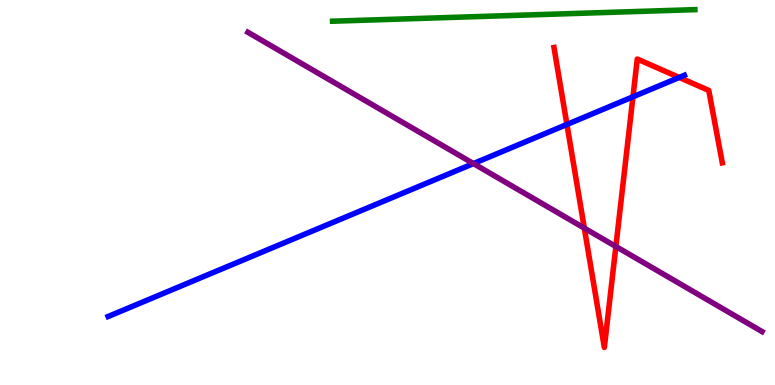[{'lines': ['blue', 'red'], 'intersections': [{'x': 7.32, 'y': 6.77}, {'x': 8.17, 'y': 7.49}, {'x': 8.76, 'y': 7.99}]}, {'lines': ['green', 'red'], 'intersections': []}, {'lines': ['purple', 'red'], 'intersections': [{'x': 7.54, 'y': 4.07}, {'x': 7.95, 'y': 3.6}]}, {'lines': ['blue', 'green'], 'intersections': []}, {'lines': ['blue', 'purple'], 'intersections': [{'x': 6.11, 'y': 5.75}]}, {'lines': ['green', 'purple'], 'intersections': []}]